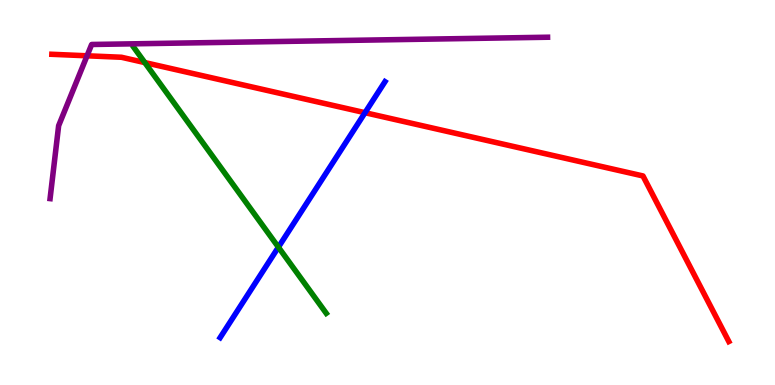[{'lines': ['blue', 'red'], 'intersections': [{'x': 4.71, 'y': 7.07}]}, {'lines': ['green', 'red'], 'intersections': [{'x': 1.87, 'y': 8.37}]}, {'lines': ['purple', 'red'], 'intersections': [{'x': 1.12, 'y': 8.55}]}, {'lines': ['blue', 'green'], 'intersections': [{'x': 3.59, 'y': 3.58}]}, {'lines': ['blue', 'purple'], 'intersections': []}, {'lines': ['green', 'purple'], 'intersections': []}]